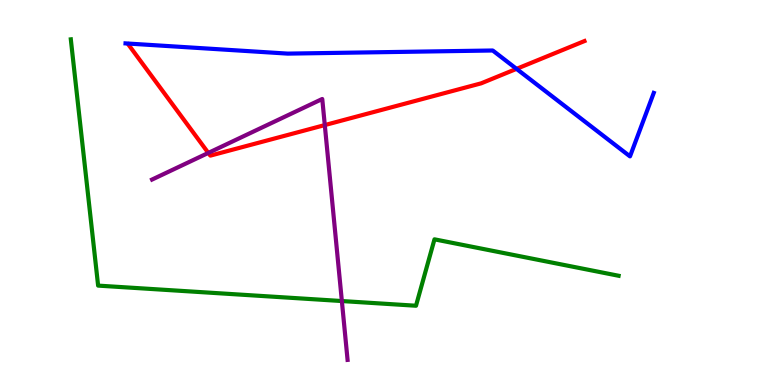[{'lines': ['blue', 'red'], 'intersections': [{'x': 6.67, 'y': 8.21}]}, {'lines': ['green', 'red'], 'intersections': []}, {'lines': ['purple', 'red'], 'intersections': [{'x': 2.69, 'y': 6.03}, {'x': 4.19, 'y': 6.75}]}, {'lines': ['blue', 'green'], 'intersections': []}, {'lines': ['blue', 'purple'], 'intersections': []}, {'lines': ['green', 'purple'], 'intersections': [{'x': 4.41, 'y': 2.18}]}]